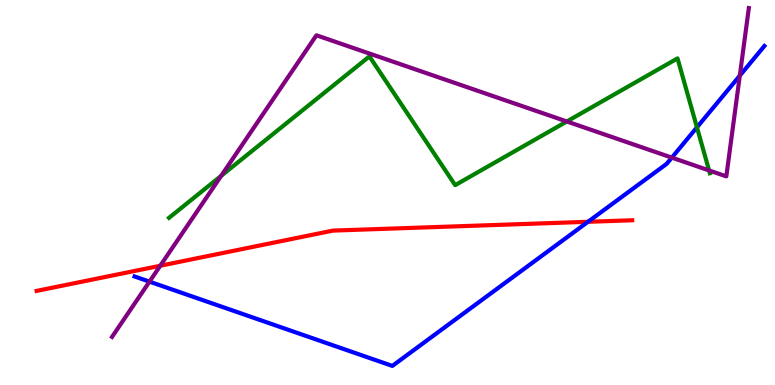[{'lines': ['blue', 'red'], 'intersections': [{'x': 7.59, 'y': 4.24}]}, {'lines': ['green', 'red'], 'intersections': []}, {'lines': ['purple', 'red'], 'intersections': [{'x': 2.07, 'y': 3.1}]}, {'lines': ['blue', 'green'], 'intersections': [{'x': 8.99, 'y': 6.69}]}, {'lines': ['blue', 'purple'], 'intersections': [{'x': 1.93, 'y': 2.68}, {'x': 8.67, 'y': 5.91}, {'x': 9.55, 'y': 8.03}]}, {'lines': ['green', 'purple'], 'intersections': [{'x': 2.85, 'y': 5.43}, {'x': 7.31, 'y': 6.84}, {'x': 9.15, 'y': 5.57}]}]